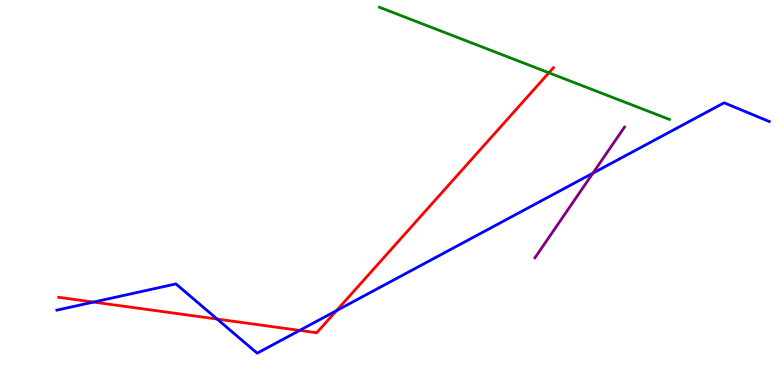[{'lines': ['blue', 'red'], 'intersections': [{'x': 1.21, 'y': 2.15}, {'x': 2.8, 'y': 1.71}, {'x': 3.87, 'y': 1.42}, {'x': 4.34, 'y': 1.93}]}, {'lines': ['green', 'red'], 'intersections': [{'x': 7.08, 'y': 8.11}]}, {'lines': ['purple', 'red'], 'intersections': []}, {'lines': ['blue', 'green'], 'intersections': []}, {'lines': ['blue', 'purple'], 'intersections': [{'x': 7.65, 'y': 5.5}]}, {'lines': ['green', 'purple'], 'intersections': []}]